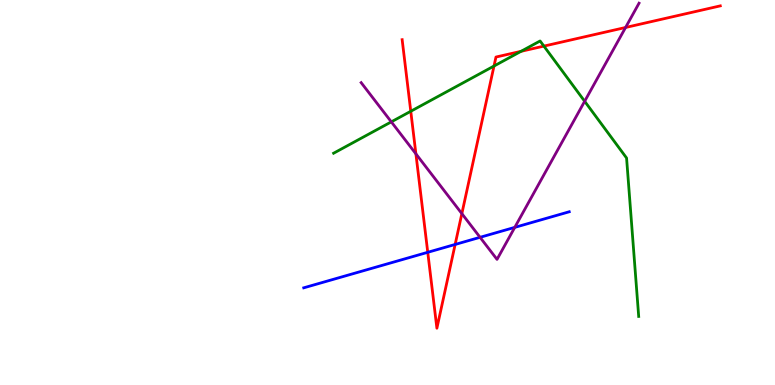[{'lines': ['blue', 'red'], 'intersections': [{'x': 5.52, 'y': 3.45}, {'x': 5.87, 'y': 3.65}]}, {'lines': ['green', 'red'], 'intersections': [{'x': 5.3, 'y': 7.11}, {'x': 6.37, 'y': 8.28}, {'x': 6.72, 'y': 8.67}, {'x': 7.02, 'y': 8.8}]}, {'lines': ['purple', 'red'], 'intersections': [{'x': 5.37, 'y': 6.0}, {'x': 5.96, 'y': 4.45}, {'x': 8.07, 'y': 9.29}]}, {'lines': ['blue', 'green'], 'intersections': []}, {'lines': ['blue', 'purple'], 'intersections': [{'x': 6.19, 'y': 3.84}, {'x': 6.64, 'y': 4.09}]}, {'lines': ['green', 'purple'], 'intersections': [{'x': 5.05, 'y': 6.83}, {'x': 7.54, 'y': 7.37}]}]